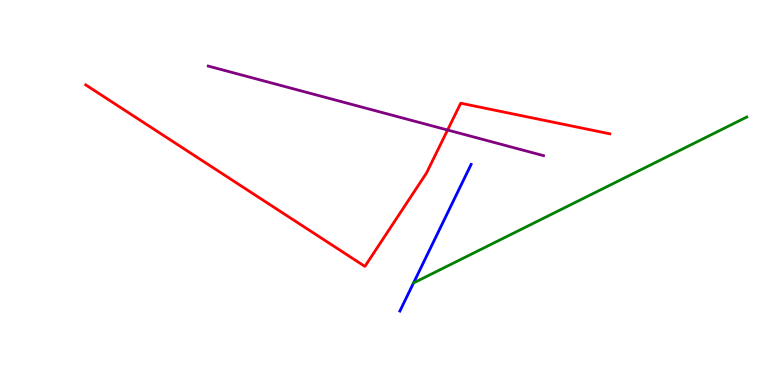[{'lines': ['blue', 'red'], 'intersections': []}, {'lines': ['green', 'red'], 'intersections': []}, {'lines': ['purple', 'red'], 'intersections': [{'x': 5.78, 'y': 6.62}]}, {'lines': ['blue', 'green'], 'intersections': []}, {'lines': ['blue', 'purple'], 'intersections': []}, {'lines': ['green', 'purple'], 'intersections': []}]